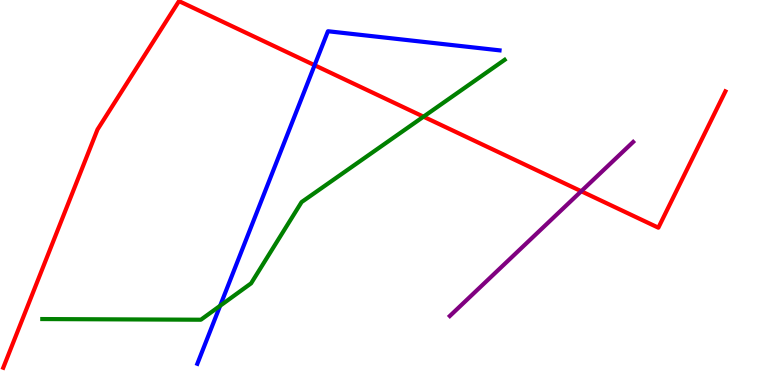[{'lines': ['blue', 'red'], 'intersections': [{'x': 4.06, 'y': 8.31}]}, {'lines': ['green', 'red'], 'intersections': [{'x': 5.46, 'y': 6.97}]}, {'lines': ['purple', 'red'], 'intersections': [{'x': 7.5, 'y': 5.03}]}, {'lines': ['blue', 'green'], 'intersections': [{'x': 2.84, 'y': 2.06}]}, {'lines': ['blue', 'purple'], 'intersections': []}, {'lines': ['green', 'purple'], 'intersections': []}]